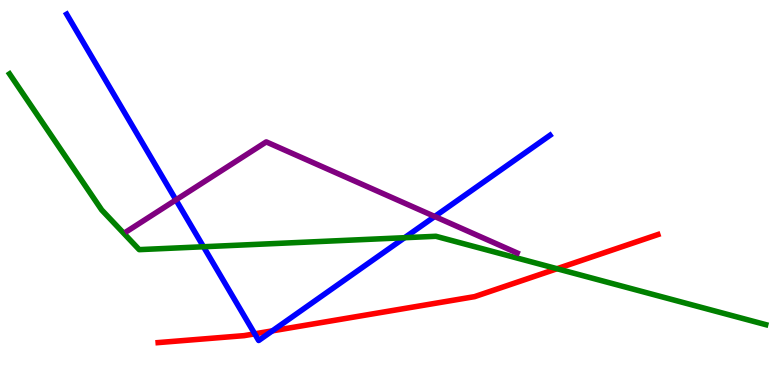[{'lines': ['blue', 'red'], 'intersections': [{'x': 3.29, 'y': 1.33}, {'x': 3.51, 'y': 1.41}]}, {'lines': ['green', 'red'], 'intersections': [{'x': 7.19, 'y': 3.02}]}, {'lines': ['purple', 'red'], 'intersections': []}, {'lines': ['blue', 'green'], 'intersections': [{'x': 2.63, 'y': 3.59}, {'x': 5.22, 'y': 3.83}]}, {'lines': ['blue', 'purple'], 'intersections': [{'x': 2.27, 'y': 4.81}, {'x': 5.61, 'y': 4.38}]}, {'lines': ['green', 'purple'], 'intersections': []}]